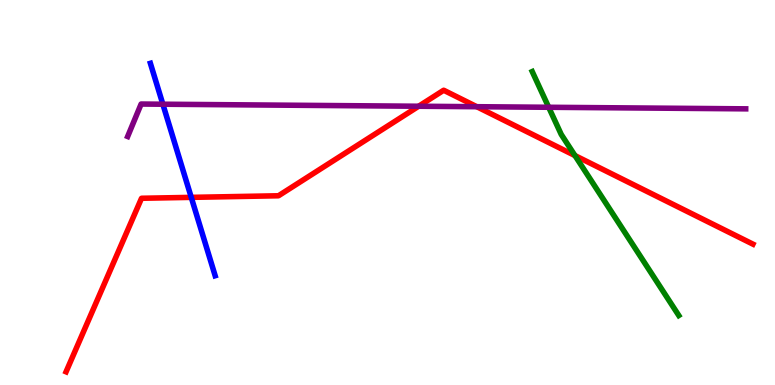[{'lines': ['blue', 'red'], 'intersections': [{'x': 2.47, 'y': 4.87}]}, {'lines': ['green', 'red'], 'intersections': [{'x': 7.42, 'y': 5.96}]}, {'lines': ['purple', 'red'], 'intersections': [{'x': 5.4, 'y': 7.24}, {'x': 6.15, 'y': 7.23}]}, {'lines': ['blue', 'green'], 'intersections': []}, {'lines': ['blue', 'purple'], 'intersections': [{'x': 2.1, 'y': 7.29}]}, {'lines': ['green', 'purple'], 'intersections': [{'x': 7.08, 'y': 7.21}]}]